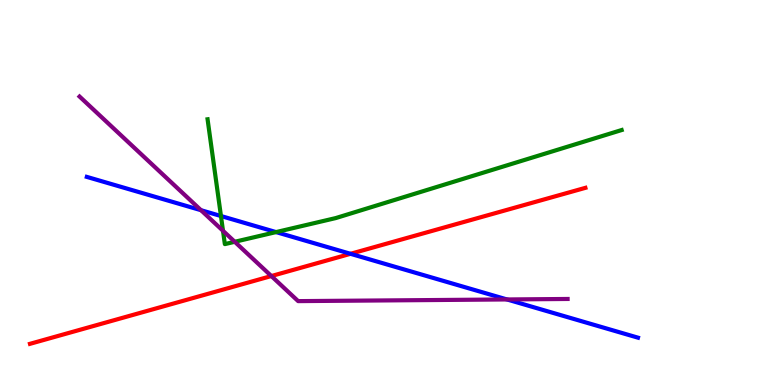[{'lines': ['blue', 'red'], 'intersections': [{'x': 4.52, 'y': 3.41}]}, {'lines': ['green', 'red'], 'intersections': []}, {'lines': ['purple', 'red'], 'intersections': [{'x': 3.5, 'y': 2.83}]}, {'lines': ['blue', 'green'], 'intersections': [{'x': 2.85, 'y': 4.39}, {'x': 3.56, 'y': 3.97}]}, {'lines': ['blue', 'purple'], 'intersections': [{'x': 2.59, 'y': 4.54}, {'x': 6.54, 'y': 2.22}]}, {'lines': ['green', 'purple'], 'intersections': [{'x': 2.88, 'y': 4.01}, {'x': 3.03, 'y': 3.72}]}]